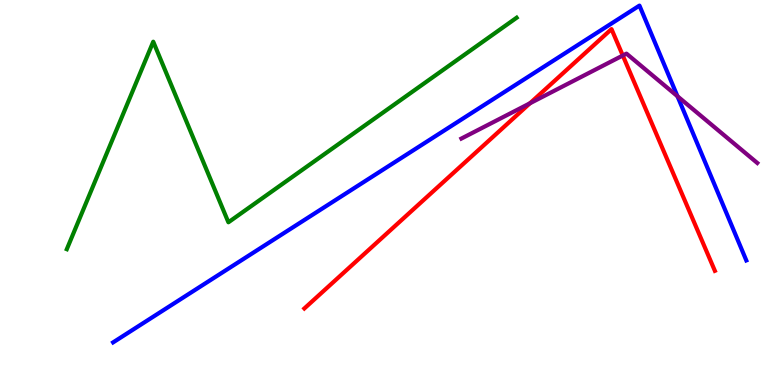[{'lines': ['blue', 'red'], 'intersections': []}, {'lines': ['green', 'red'], 'intersections': []}, {'lines': ['purple', 'red'], 'intersections': [{'x': 6.84, 'y': 7.32}, {'x': 8.04, 'y': 8.56}]}, {'lines': ['blue', 'green'], 'intersections': []}, {'lines': ['blue', 'purple'], 'intersections': [{'x': 8.74, 'y': 7.5}]}, {'lines': ['green', 'purple'], 'intersections': []}]